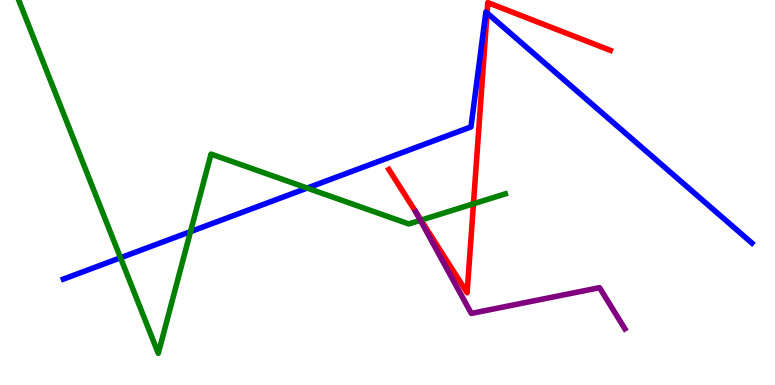[{'lines': ['blue', 'red'], 'intersections': [{'x': 6.28, 'y': 9.66}]}, {'lines': ['green', 'red'], 'intersections': [{'x': 5.43, 'y': 4.28}, {'x': 6.11, 'y': 4.71}]}, {'lines': ['purple', 'red'], 'intersections': [{'x': 5.37, 'y': 4.5}]}, {'lines': ['blue', 'green'], 'intersections': [{'x': 1.56, 'y': 3.3}, {'x': 2.46, 'y': 3.98}, {'x': 3.96, 'y': 5.12}]}, {'lines': ['blue', 'purple'], 'intersections': []}, {'lines': ['green', 'purple'], 'intersections': [{'x': 5.42, 'y': 4.28}]}]